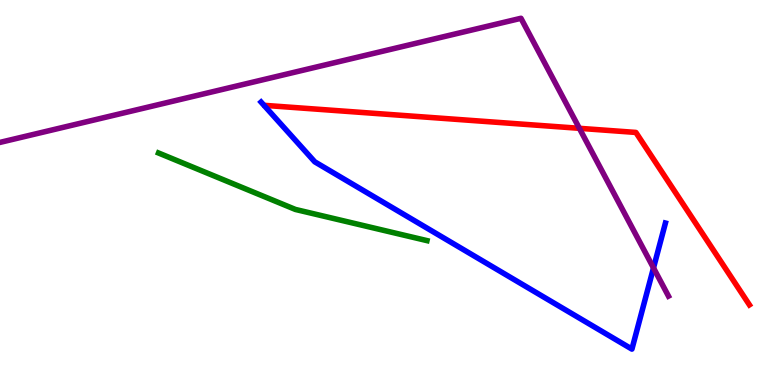[{'lines': ['blue', 'red'], 'intersections': []}, {'lines': ['green', 'red'], 'intersections': []}, {'lines': ['purple', 'red'], 'intersections': [{'x': 7.48, 'y': 6.67}]}, {'lines': ['blue', 'green'], 'intersections': []}, {'lines': ['blue', 'purple'], 'intersections': [{'x': 8.43, 'y': 3.04}]}, {'lines': ['green', 'purple'], 'intersections': []}]